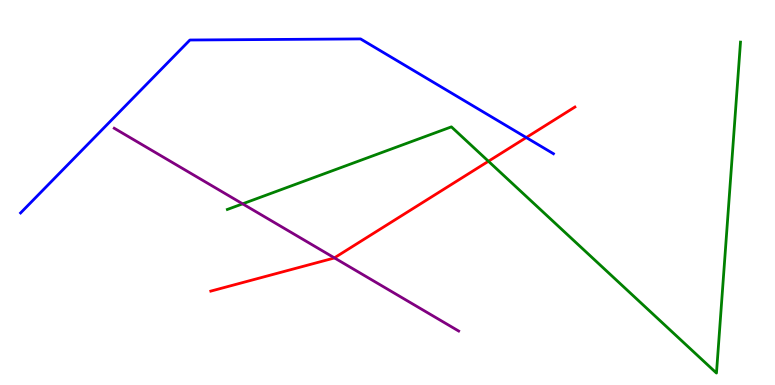[{'lines': ['blue', 'red'], 'intersections': [{'x': 6.79, 'y': 6.43}]}, {'lines': ['green', 'red'], 'intersections': [{'x': 6.3, 'y': 5.81}]}, {'lines': ['purple', 'red'], 'intersections': [{'x': 4.31, 'y': 3.3}]}, {'lines': ['blue', 'green'], 'intersections': []}, {'lines': ['blue', 'purple'], 'intersections': []}, {'lines': ['green', 'purple'], 'intersections': [{'x': 3.13, 'y': 4.71}]}]